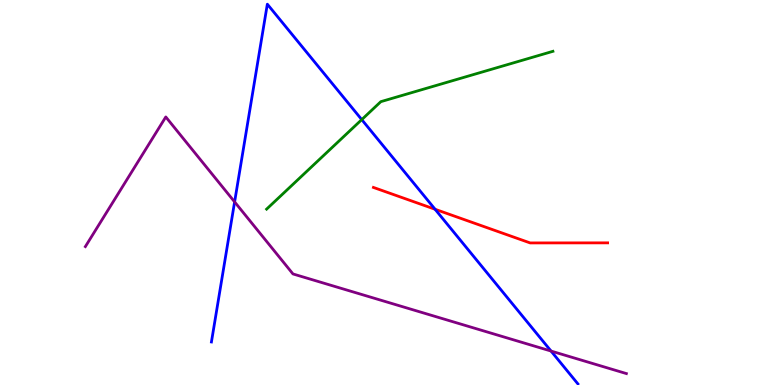[{'lines': ['blue', 'red'], 'intersections': [{'x': 5.61, 'y': 4.56}]}, {'lines': ['green', 'red'], 'intersections': []}, {'lines': ['purple', 'red'], 'intersections': []}, {'lines': ['blue', 'green'], 'intersections': [{'x': 4.67, 'y': 6.89}]}, {'lines': ['blue', 'purple'], 'intersections': [{'x': 3.03, 'y': 4.76}, {'x': 7.11, 'y': 0.882}]}, {'lines': ['green', 'purple'], 'intersections': []}]